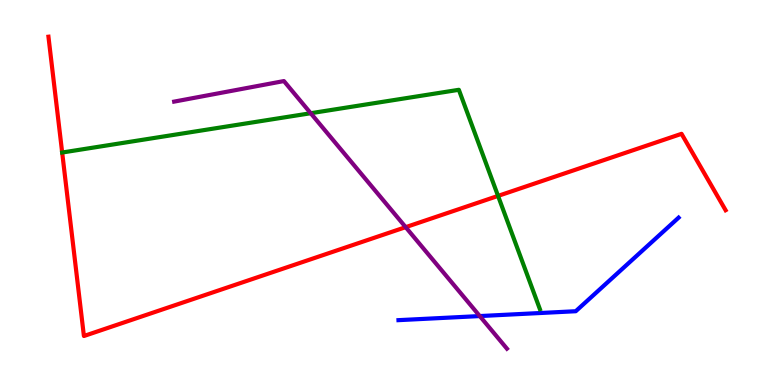[{'lines': ['blue', 'red'], 'intersections': []}, {'lines': ['green', 'red'], 'intersections': [{'x': 0.802, 'y': 6.04}, {'x': 6.43, 'y': 4.91}]}, {'lines': ['purple', 'red'], 'intersections': [{'x': 5.23, 'y': 4.1}]}, {'lines': ['blue', 'green'], 'intersections': []}, {'lines': ['blue', 'purple'], 'intersections': [{'x': 6.19, 'y': 1.79}]}, {'lines': ['green', 'purple'], 'intersections': [{'x': 4.01, 'y': 7.06}]}]